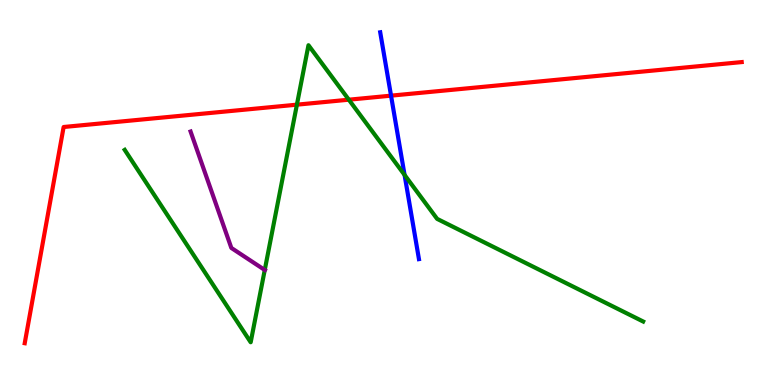[{'lines': ['blue', 'red'], 'intersections': [{'x': 5.05, 'y': 7.52}]}, {'lines': ['green', 'red'], 'intersections': [{'x': 3.83, 'y': 7.28}, {'x': 4.5, 'y': 7.41}]}, {'lines': ['purple', 'red'], 'intersections': []}, {'lines': ['blue', 'green'], 'intersections': [{'x': 5.22, 'y': 5.46}]}, {'lines': ['blue', 'purple'], 'intersections': []}, {'lines': ['green', 'purple'], 'intersections': [{'x': 3.42, 'y': 2.99}]}]